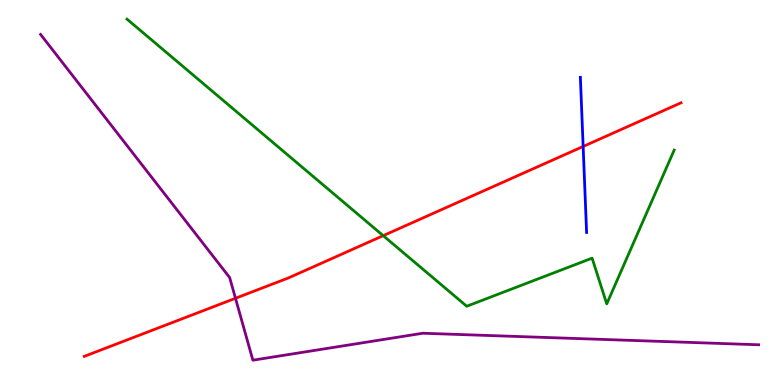[{'lines': ['blue', 'red'], 'intersections': [{'x': 7.52, 'y': 6.2}]}, {'lines': ['green', 'red'], 'intersections': [{'x': 4.94, 'y': 3.88}]}, {'lines': ['purple', 'red'], 'intersections': [{'x': 3.04, 'y': 2.25}]}, {'lines': ['blue', 'green'], 'intersections': []}, {'lines': ['blue', 'purple'], 'intersections': []}, {'lines': ['green', 'purple'], 'intersections': []}]